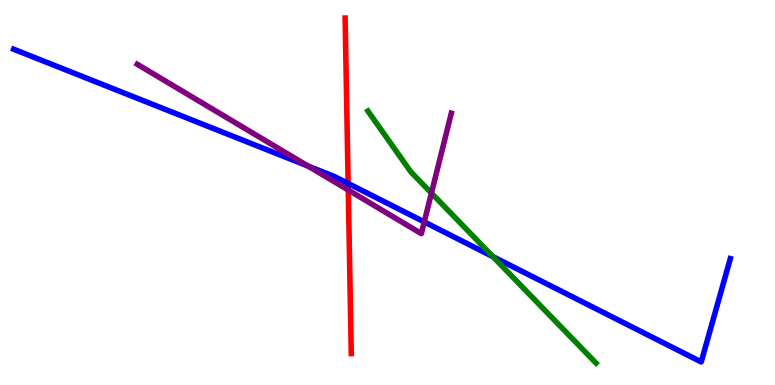[{'lines': ['blue', 'red'], 'intersections': [{'x': 4.49, 'y': 5.24}]}, {'lines': ['green', 'red'], 'intersections': []}, {'lines': ['purple', 'red'], 'intersections': [{'x': 4.49, 'y': 5.06}]}, {'lines': ['blue', 'green'], 'intersections': [{'x': 6.36, 'y': 3.33}]}, {'lines': ['blue', 'purple'], 'intersections': [{'x': 3.97, 'y': 5.69}, {'x': 5.47, 'y': 4.24}]}, {'lines': ['green', 'purple'], 'intersections': [{'x': 5.57, 'y': 4.98}]}]